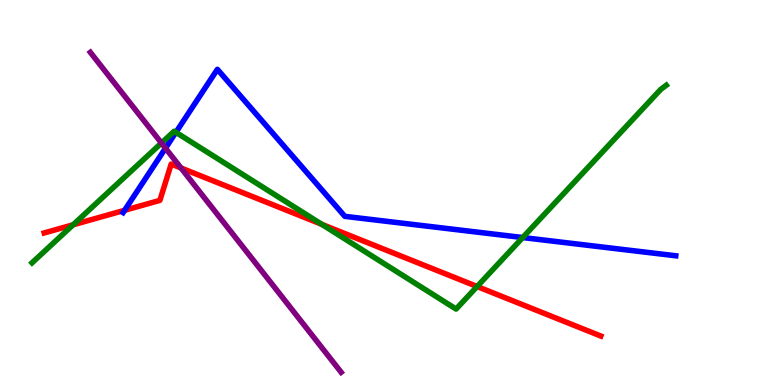[{'lines': ['blue', 'red'], 'intersections': [{'x': 1.61, 'y': 4.54}]}, {'lines': ['green', 'red'], 'intersections': [{'x': 0.943, 'y': 4.16}, {'x': 4.15, 'y': 4.17}, {'x': 6.16, 'y': 2.56}]}, {'lines': ['purple', 'red'], 'intersections': [{'x': 2.34, 'y': 5.64}]}, {'lines': ['blue', 'green'], 'intersections': [{'x': 2.27, 'y': 6.56}, {'x': 6.74, 'y': 3.83}]}, {'lines': ['blue', 'purple'], 'intersections': [{'x': 2.14, 'y': 6.15}]}, {'lines': ['green', 'purple'], 'intersections': [{'x': 2.08, 'y': 6.28}]}]